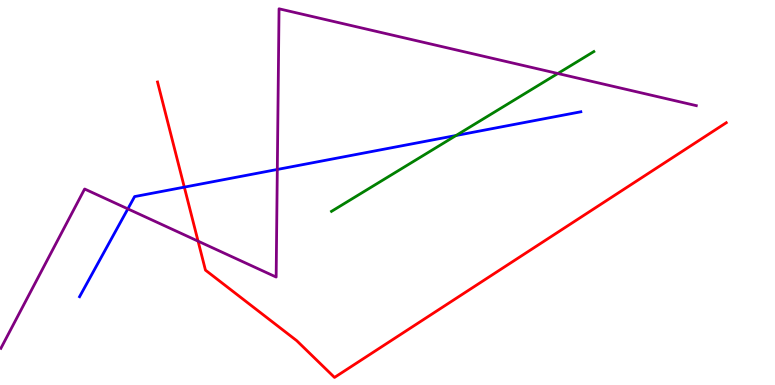[{'lines': ['blue', 'red'], 'intersections': [{'x': 2.38, 'y': 5.14}]}, {'lines': ['green', 'red'], 'intersections': []}, {'lines': ['purple', 'red'], 'intersections': [{'x': 2.56, 'y': 3.74}]}, {'lines': ['blue', 'green'], 'intersections': [{'x': 5.88, 'y': 6.48}]}, {'lines': ['blue', 'purple'], 'intersections': [{'x': 1.65, 'y': 4.57}, {'x': 3.58, 'y': 5.6}]}, {'lines': ['green', 'purple'], 'intersections': [{'x': 7.2, 'y': 8.09}]}]